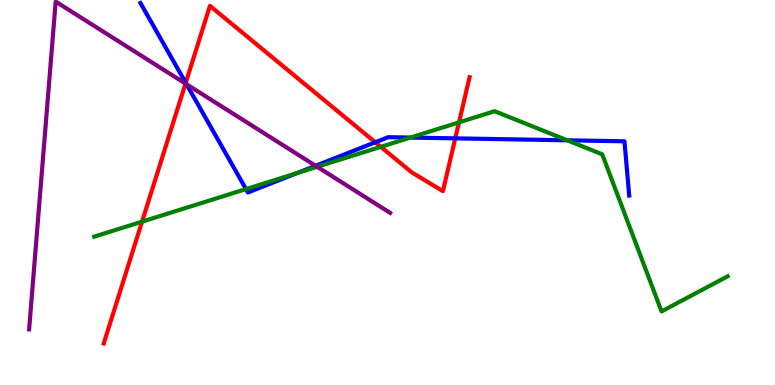[{'lines': ['blue', 'red'], 'intersections': [{'x': 2.4, 'y': 7.85}, {'x': 4.84, 'y': 6.3}, {'x': 5.87, 'y': 6.41}]}, {'lines': ['green', 'red'], 'intersections': [{'x': 1.83, 'y': 4.24}, {'x': 4.91, 'y': 6.19}, {'x': 5.92, 'y': 6.82}]}, {'lines': ['purple', 'red'], 'intersections': [{'x': 2.39, 'y': 7.83}]}, {'lines': ['blue', 'green'], 'intersections': [{'x': 3.17, 'y': 5.09}, {'x': 3.83, 'y': 5.5}, {'x': 5.3, 'y': 6.43}, {'x': 7.32, 'y': 6.36}]}, {'lines': ['blue', 'purple'], 'intersections': [{'x': 2.41, 'y': 7.81}, {'x': 4.07, 'y': 5.69}]}, {'lines': ['green', 'purple'], 'intersections': [{'x': 4.09, 'y': 5.67}]}]